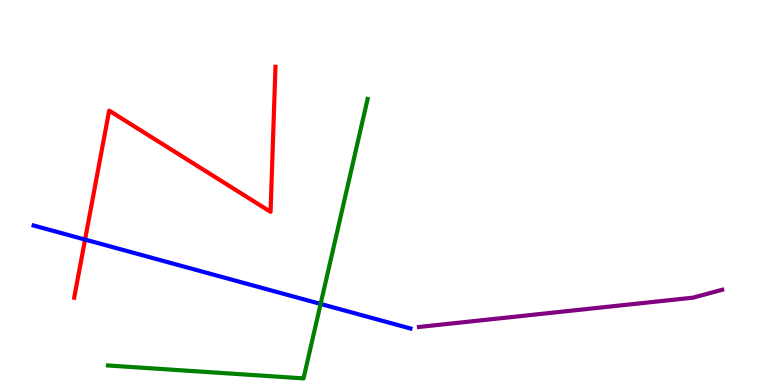[{'lines': ['blue', 'red'], 'intersections': [{'x': 1.1, 'y': 3.78}]}, {'lines': ['green', 'red'], 'intersections': []}, {'lines': ['purple', 'red'], 'intersections': []}, {'lines': ['blue', 'green'], 'intersections': [{'x': 4.14, 'y': 2.11}]}, {'lines': ['blue', 'purple'], 'intersections': []}, {'lines': ['green', 'purple'], 'intersections': []}]